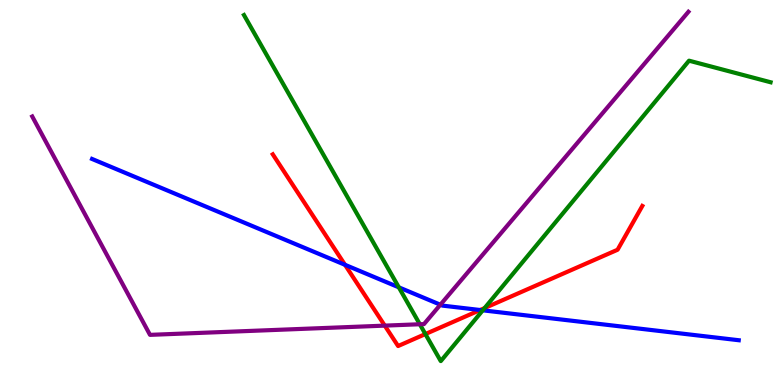[{'lines': ['blue', 'red'], 'intersections': [{'x': 4.45, 'y': 3.12}, {'x': 6.2, 'y': 1.95}]}, {'lines': ['green', 'red'], 'intersections': [{'x': 5.49, 'y': 1.32}, {'x': 6.25, 'y': 2.0}]}, {'lines': ['purple', 'red'], 'intersections': [{'x': 4.96, 'y': 1.54}]}, {'lines': ['blue', 'green'], 'intersections': [{'x': 5.15, 'y': 2.54}, {'x': 6.23, 'y': 1.94}]}, {'lines': ['blue', 'purple'], 'intersections': [{'x': 5.68, 'y': 2.09}]}, {'lines': ['green', 'purple'], 'intersections': [{'x': 5.42, 'y': 1.58}]}]